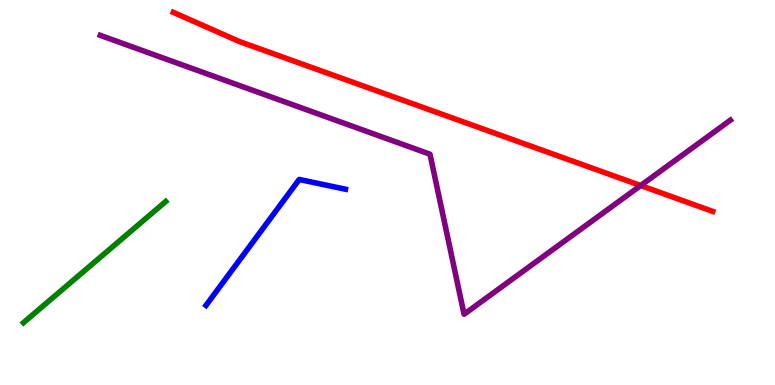[{'lines': ['blue', 'red'], 'intersections': []}, {'lines': ['green', 'red'], 'intersections': []}, {'lines': ['purple', 'red'], 'intersections': [{'x': 8.27, 'y': 5.18}]}, {'lines': ['blue', 'green'], 'intersections': []}, {'lines': ['blue', 'purple'], 'intersections': []}, {'lines': ['green', 'purple'], 'intersections': []}]